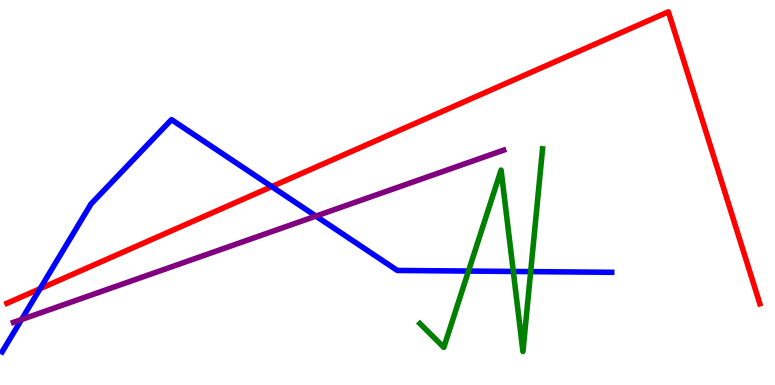[{'lines': ['blue', 'red'], 'intersections': [{'x': 0.517, 'y': 2.5}, {'x': 3.51, 'y': 5.15}]}, {'lines': ['green', 'red'], 'intersections': []}, {'lines': ['purple', 'red'], 'intersections': []}, {'lines': ['blue', 'green'], 'intersections': [{'x': 6.04, 'y': 2.96}, {'x': 6.62, 'y': 2.95}, {'x': 6.85, 'y': 2.95}]}, {'lines': ['blue', 'purple'], 'intersections': [{'x': 0.278, 'y': 1.7}, {'x': 4.08, 'y': 4.39}]}, {'lines': ['green', 'purple'], 'intersections': []}]